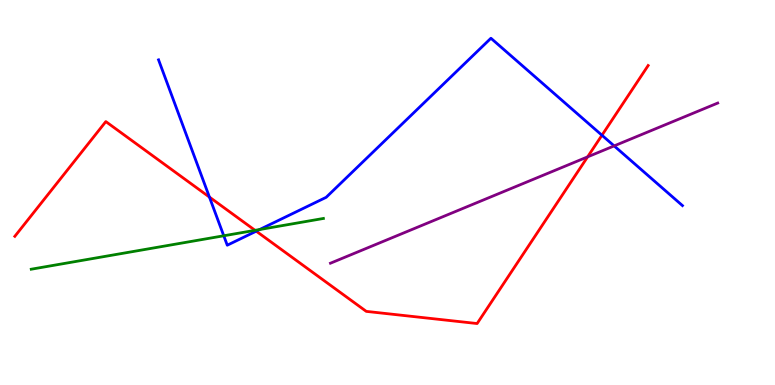[{'lines': ['blue', 'red'], 'intersections': [{'x': 2.7, 'y': 4.88}, {'x': 3.31, 'y': 4.0}, {'x': 7.77, 'y': 6.49}]}, {'lines': ['green', 'red'], 'intersections': [{'x': 3.29, 'y': 4.02}]}, {'lines': ['purple', 'red'], 'intersections': [{'x': 7.58, 'y': 5.93}]}, {'lines': ['blue', 'green'], 'intersections': [{'x': 2.89, 'y': 3.88}, {'x': 3.35, 'y': 4.04}]}, {'lines': ['blue', 'purple'], 'intersections': [{'x': 7.92, 'y': 6.21}]}, {'lines': ['green', 'purple'], 'intersections': []}]